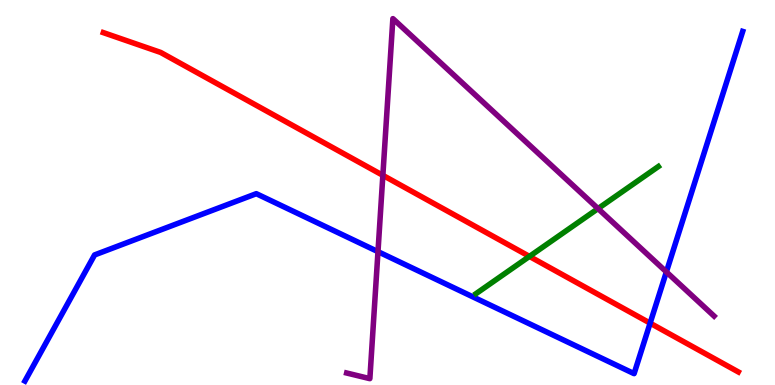[{'lines': ['blue', 'red'], 'intersections': [{'x': 8.39, 'y': 1.61}]}, {'lines': ['green', 'red'], 'intersections': [{'x': 6.83, 'y': 3.34}]}, {'lines': ['purple', 'red'], 'intersections': [{'x': 4.94, 'y': 5.45}]}, {'lines': ['blue', 'green'], 'intersections': []}, {'lines': ['blue', 'purple'], 'intersections': [{'x': 4.88, 'y': 3.46}, {'x': 8.6, 'y': 2.94}]}, {'lines': ['green', 'purple'], 'intersections': [{'x': 7.72, 'y': 4.58}]}]